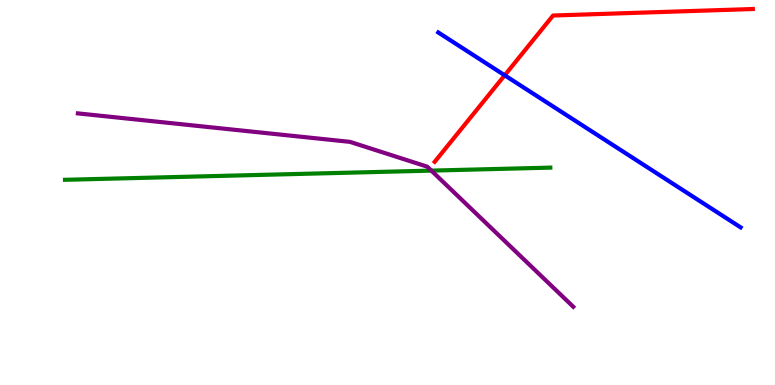[{'lines': ['blue', 'red'], 'intersections': [{'x': 6.51, 'y': 8.04}]}, {'lines': ['green', 'red'], 'intersections': []}, {'lines': ['purple', 'red'], 'intersections': []}, {'lines': ['blue', 'green'], 'intersections': []}, {'lines': ['blue', 'purple'], 'intersections': []}, {'lines': ['green', 'purple'], 'intersections': [{'x': 5.57, 'y': 5.57}]}]